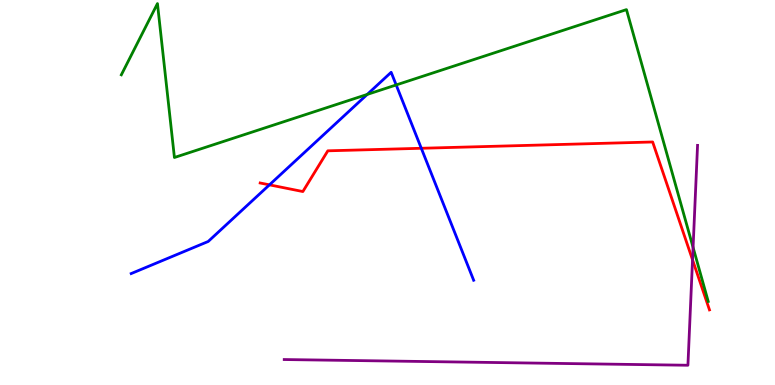[{'lines': ['blue', 'red'], 'intersections': [{'x': 3.48, 'y': 5.2}, {'x': 5.44, 'y': 6.15}]}, {'lines': ['green', 'red'], 'intersections': []}, {'lines': ['purple', 'red'], 'intersections': [{'x': 8.94, 'y': 3.25}]}, {'lines': ['blue', 'green'], 'intersections': [{'x': 4.74, 'y': 7.55}, {'x': 5.11, 'y': 7.79}]}, {'lines': ['blue', 'purple'], 'intersections': []}, {'lines': ['green', 'purple'], 'intersections': [{'x': 8.94, 'y': 3.57}]}]